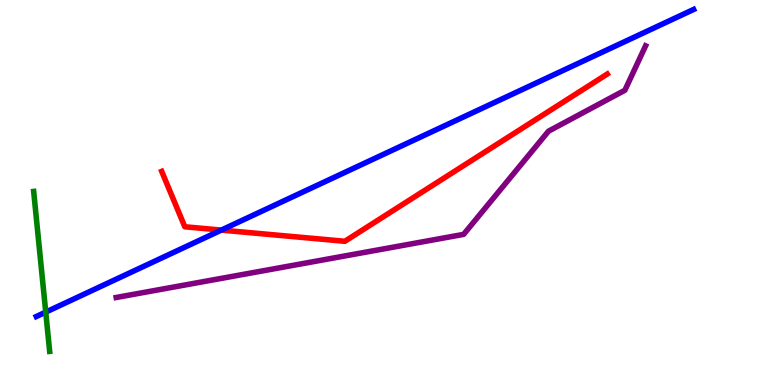[{'lines': ['blue', 'red'], 'intersections': [{'x': 2.86, 'y': 4.02}]}, {'lines': ['green', 'red'], 'intersections': []}, {'lines': ['purple', 'red'], 'intersections': []}, {'lines': ['blue', 'green'], 'intersections': [{'x': 0.59, 'y': 1.89}]}, {'lines': ['blue', 'purple'], 'intersections': []}, {'lines': ['green', 'purple'], 'intersections': []}]